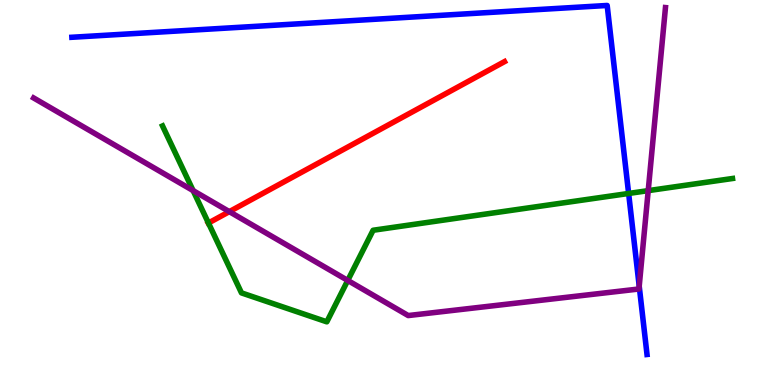[{'lines': ['blue', 'red'], 'intersections': []}, {'lines': ['green', 'red'], 'intersections': [{'x': 2.69, 'y': 4.21}]}, {'lines': ['purple', 'red'], 'intersections': [{'x': 2.96, 'y': 4.5}]}, {'lines': ['blue', 'green'], 'intersections': [{'x': 8.11, 'y': 4.98}]}, {'lines': ['blue', 'purple'], 'intersections': [{'x': 8.25, 'y': 2.57}]}, {'lines': ['green', 'purple'], 'intersections': [{'x': 2.49, 'y': 5.05}, {'x': 4.49, 'y': 2.72}, {'x': 8.36, 'y': 5.05}]}]